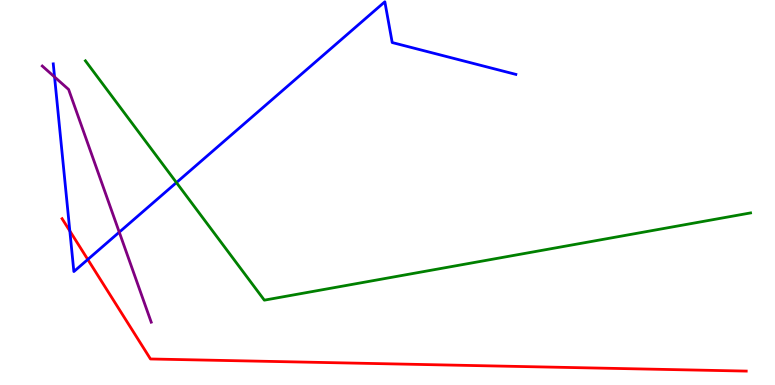[{'lines': ['blue', 'red'], 'intersections': [{'x': 0.901, 'y': 4.0}, {'x': 1.13, 'y': 3.26}]}, {'lines': ['green', 'red'], 'intersections': []}, {'lines': ['purple', 'red'], 'intersections': []}, {'lines': ['blue', 'green'], 'intersections': [{'x': 2.28, 'y': 5.26}]}, {'lines': ['blue', 'purple'], 'intersections': [{'x': 0.704, 'y': 8.0}, {'x': 1.54, 'y': 3.97}]}, {'lines': ['green', 'purple'], 'intersections': []}]